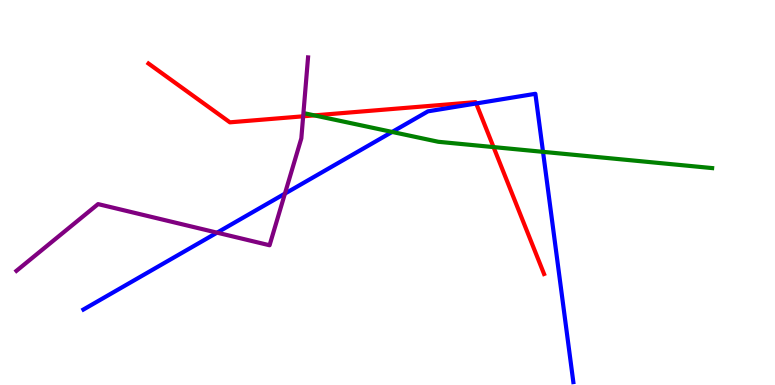[{'lines': ['blue', 'red'], 'intersections': [{'x': 6.14, 'y': 7.31}]}, {'lines': ['green', 'red'], 'intersections': [{'x': 4.06, 'y': 7.0}, {'x': 6.37, 'y': 6.18}]}, {'lines': ['purple', 'red'], 'intersections': [{'x': 3.91, 'y': 6.98}]}, {'lines': ['blue', 'green'], 'intersections': [{'x': 5.06, 'y': 6.57}, {'x': 7.01, 'y': 6.06}]}, {'lines': ['blue', 'purple'], 'intersections': [{'x': 2.8, 'y': 3.96}, {'x': 3.68, 'y': 4.97}]}, {'lines': ['green', 'purple'], 'intersections': []}]